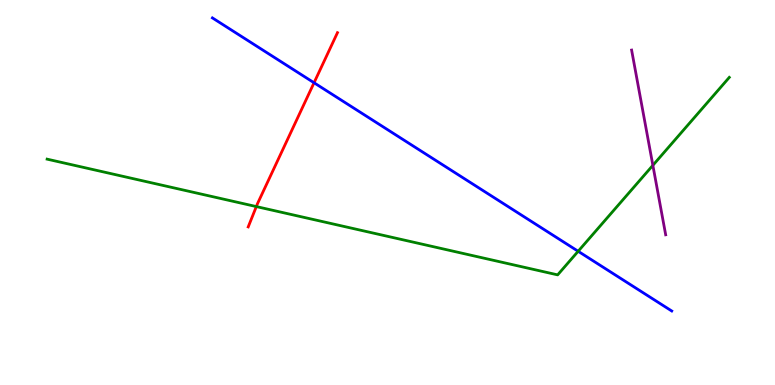[{'lines': ['blue', 'red'], 'intersections': [{'x': 4.05, 'y': 7.85}]}, {'lines': ['green', 'red'], 'intersections': [{'x': 3.31, 'y': 4.63}]}, {'lines': ['purple', 'red'], 'intersections': []}, {'lines': ['blue', 'green'], 'intersections': [{'x': 7.46, 'y': 3.47}]}, {'lines': ['blue', 'purple'], 'intersections': []}, {'lines': ['green', 'purple'], 'intersections': [{'x': 8.42, 'y': 5.71}]}]